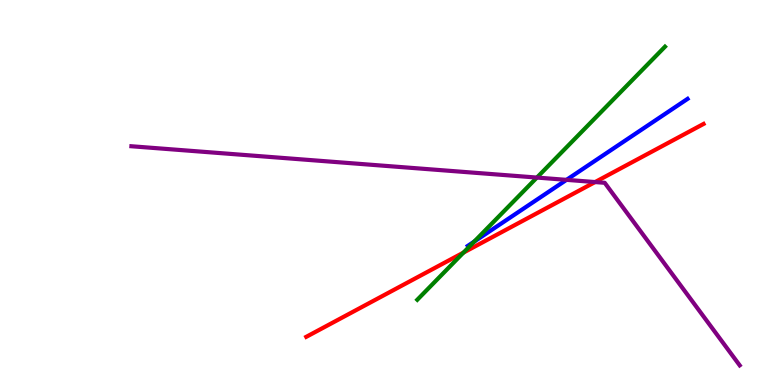[{'lines': ['blue', 'red'], 'intersections': []}, {'lines': ['green', 'red'], 'intersections': [{'x': 5.98, 'y': 3.44}]}, {'lines': ['purple', 'red'], 'intersections': [{'x': 7.68, 'y': 5.27}]}, {'lines': ['blue', 'green'], 'intersections': [{'x': 6.12, 'y': 3.73}]}, {'lines': ['blue', 'purple'], 'intersections': [{'x': 7.31, 'y': 5.33}]}, {'lines': ['green', 'purple'], 'intersections': [{'x': 6.93, 'y': 5.39}]}]